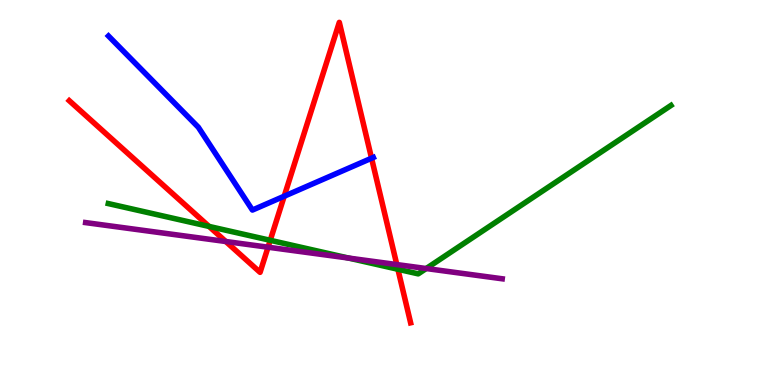[{'lines': ['blue', 'red'], 'intersections': [{'x': 3.67, 'y': 4.9}, {'x': 4.79, 'y': 5.89}]}, {'lines': ['green', 'red'], 'intersections': [{'x': 2.7, 'y': 4.12}, {'x': 3.49, 'y': 3.76}, {'x': 5.13, 'y': 3.01}]}, {'lines': ['purple', 'red'], 'intersections': [{'x': 2.91, 'y': 3.73}, {'x': 3.46, 'y': 3.58}, {'x': 5.12, 'y': 3.13}]}, {'lines': ['blue', 'green'], 'intersections': []}, {'lines': ['blue', 'purple'], 'intersections': []}, {'lines': ['green', 'purple'], 'intersections': [{'x': 4.5, 'y': 3.3}, {'x': 5.5, 'y': 3.03}]}]